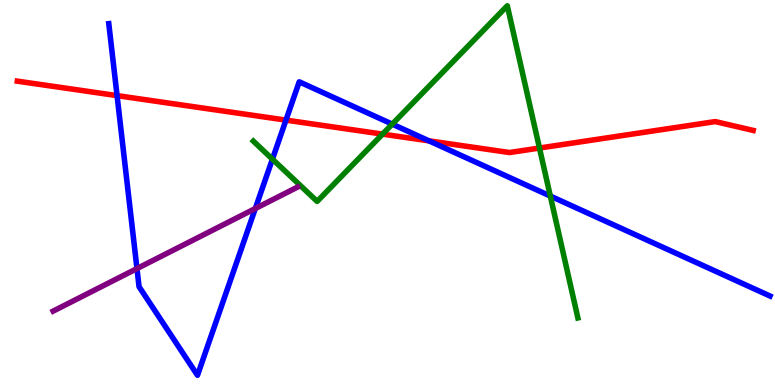[{'lines': ['blue', 'red'], 'intersections': [{'x': 1.51, 'y': 7.52}, {'x': 3.69, 'y': 6.88}, {'x': 5.54, 'y': 6.34}]}, {'lines': ['green', 'red'], 'intersections': [{'x': 4.94, 'y': 6.52}, {'x': 6.96, 'y': 6.16}]}, {'lines': ['purple', 'red'], 'intersections': []}, {'lines': ['blue', 'green'], 'intersections': [{'x': 3.52, 'y': 5.87}, {'x': 5.06, 'y': 6.78}, {'x': 7.1, 'y': 4.91}]}, {'lines': ['blue', 'purple'], 'intersections': [{'x': 1.77, 'y': 3.02}, {'x': 3.29, 'y': 4.58}]}, {'lines': ['green', 'purple'], 'intersections': []}]